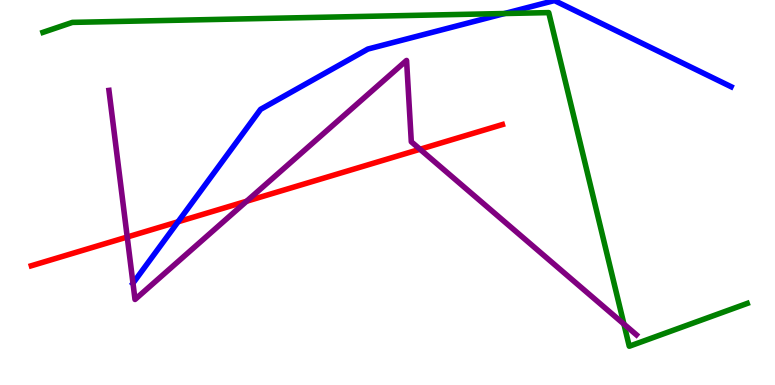[{'lines': ['blue', 'red'], 'intersections': [{'x': 2.3, 'y': 4.24}]}, {'lines': ['green', 'red'], 'intersections': []}, {'lines': ['purple', 'red'], 'intersections': [{'x': 1.64, 'y': 3.84}, {'x': 3.18, 'y': 4.77}, {'x': 5.42, 'y': 6.12}]}, {'lines': ['blue', 'green'], 'intersections': [{'x': 6.51, 'y': 9.65}]}, {'lines': ['blue', 'purple'], 'intersections': [{'x': 1.72, 'y': 2.64}]}, {'lines': ['green', 'purple'], 'intersections': [{'x': 8.05, 'y': 1.58}]}]